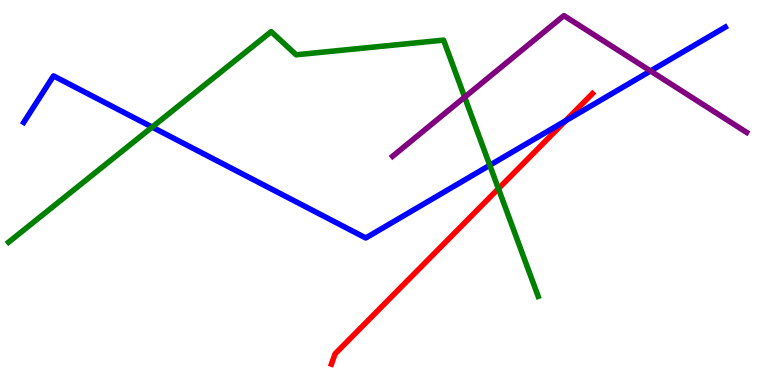[{'lines': ['blue', 'red'], 'intersections': [{'x': 7.3, 'y': 6.86}]}, {'lines': ['green', 'red'], 'intersections': [{'x': 6.43, 'y': 5.1}]}, {'lines': ['purple', 'red'], 'intersections': []}, {'lines': ['blue', 'green'], 'intersections': [{'x': 1.96, 'y': 6.7}, {'x': 6.32, 'y': 5.71}]}, {'lines': ['blue', 'purple'], 'intersections': [{'x': 8.39, 'y': 8.16}]}, {'lines': ['green', 'purple'], 'intersections': [{'x': 6.0, 'y': 7.48}]}]